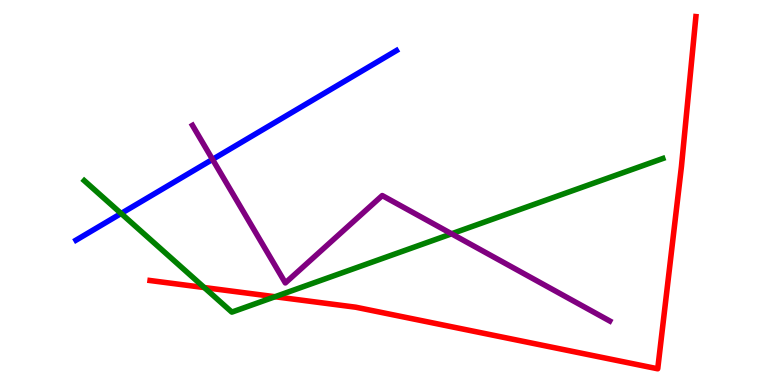[{'lines': ['blue', 'red'], 'intersections': []}, {'lines': ['green', 'red'], 'intersections': [{'x': 2.64, 'y': 2.53}, {'x': 3.55, 'y': 2.29}]}, {'lines': ['purple', 'red'], 'intersections': []}, {'lines': ['blue', 'green'], 'intersections': [{'x': 1.56, 'y': 4.46}]}, {'lines': ['blue', 'purple'], 'intersections': [{'x': 2.74, 'y': 5.86}]}, {'lines': ['green', 'purple'], 'intersections': [{'x': 5.83, 'y': 3.93}]}]